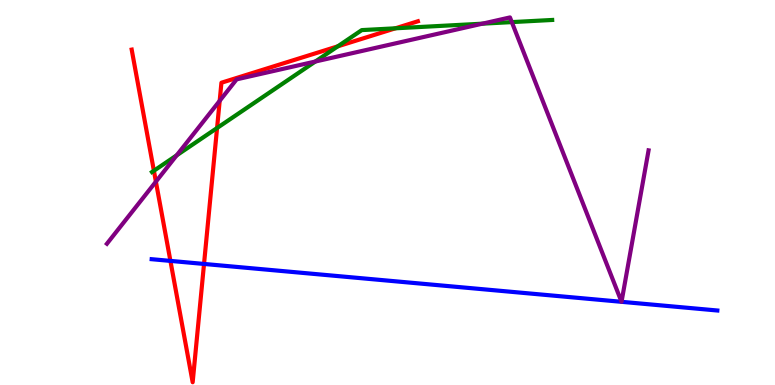[{'lines': ['blue', 'red'], 'intersections': [{'x': 2.2, 'y': 3.22}, {'x': 2.63, 'y': 3.14}]}, {'lines': ['green', 'red'], 'intersections': [{'x': 1.99, 'y': 5.56}, {'x': 2.8, 'y': 6.68}, {'x': 4.36, 'y': 8.8}, {'x': 5.1, 'y': 9.26}]}, {'lines': ['purple', 'red'], 'intersections': [{'x': 2.01, 'y': 5.28}, {'x': 2.83, 'y': 7.38}]}, {'lines': ['blue', 'green'], 'intersections': []}, {'lines': ['blue', 'purple'], 'intersections': [{'x': 8.02, 'y': 2.16}, {'x': 8.02, 'y': 2.16}]}, {'lines': ['green', 'purple'], 'intersections': [{'x': 2.28, 'y': 5.96}, {'x': 4.07, 'y': 8.4}, {'x': 6.22, 'y': 9.39}, {'x': 6.6, 'y': 9.43}]}]